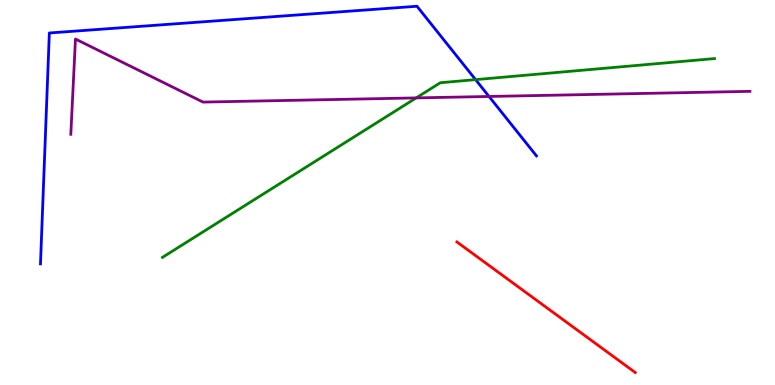[{'lines': ['blue', 'red'], 'intersections': []}, {'lines': ['green', 'red'], 'intersections': []}, {'lines': ['purple', 'red'], 'intersections': []}, {'lines': ['blue', 'green'], 'intersections': [{'x': 6.14, 'y': 7.93}]}, {'lines': ['blue', 'purple'], 'intersections': [{'x': 6.31, 'y': 7.49}]}, {'lines': ['green', 'purple'], 'intersections': [{'x': 5.37, 'y': 7.46}]}]